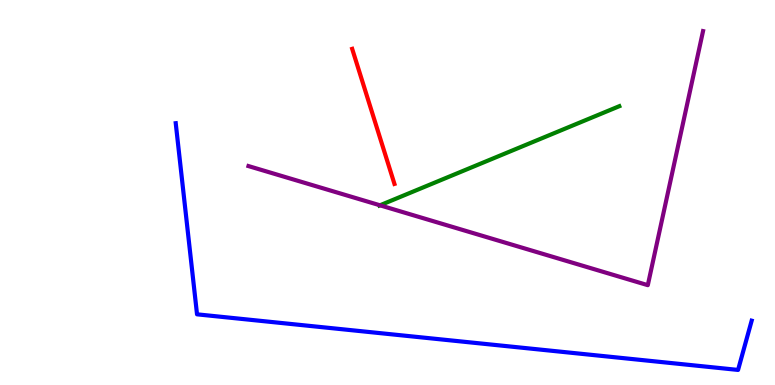[{'lines': ['blue', 'red'], 'intersections': []}, {'lines': ['green', 'red'], 'intersections': []}, {'lines': ['purple', 'red'], 'intersections': []}, {'lines': ['blue', 'green'], 'intersections': []}, {'lines': ['blue', 'purple'], 'intersections': []}, {'lines': ['green', 'purple'], 'intersections': [{'x': 4.9, 'y': 4.67}]}]